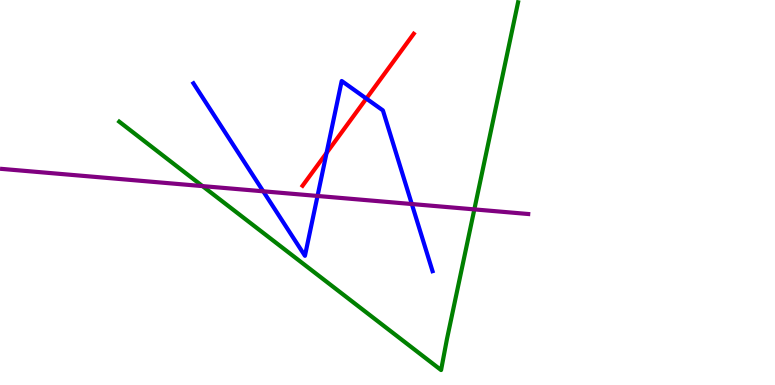[{'lines': ['blue', 'red'], 'intersections': [{'x': 4.21, 'y': 6.03}, {'x': 4.73, 'y': 7.44}]}, {'lines': ['green', 'red'], 'intersections': []}, {'lines': ['purple', 'red'], 'intersections': []}, {'lines': ['blue', 'green'], 'intersections': []}, {'lines': ['blue', 'purple'], 'intersections': [{'x': 3.4, 'y': 5.03}, {'x': 4.1, 'y': 4.91}, {'x': 5.31, 'y': 4.7}]}, {'lines': ['green', 'purple'], 'intersections': [{'x': 2.61, 'y': 5.17}, {'x': 6.12, 'y': 4.56}]}]